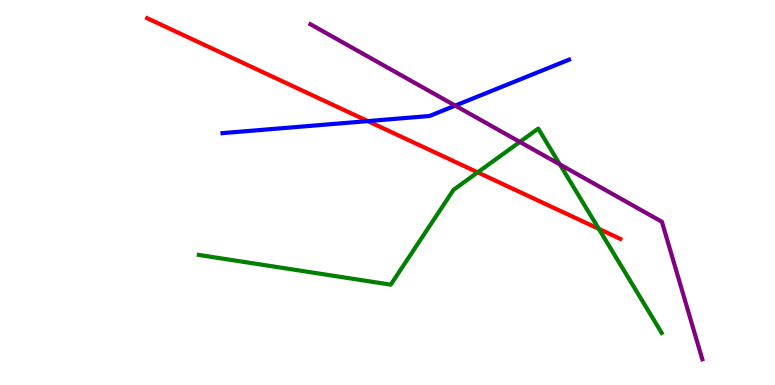[{'lines': ['blue', 'red'], 'intersections': [{'x': 4.75, 'y': 6.85}]}, {'lines': ['green', 'red'], 'intersections': [{'x': 6.16, 'y': 5.52}, {'x': 7.73, 'y': 4.06}]}, {'lines': ['purple', 'red'], 'intersections': []}, {'lines': ['blue', 'green'], 'intersections': []}, {'lines': ['blue', 'purple'], 'intersections': [{'x': 5.87, 'y': 7.26}]}, {'lines': ['green', 'purple'], 'intersections': [{'x': 6.71, 'y': 6.31}, {'x': 7.22, 'y': 5.73}]}]